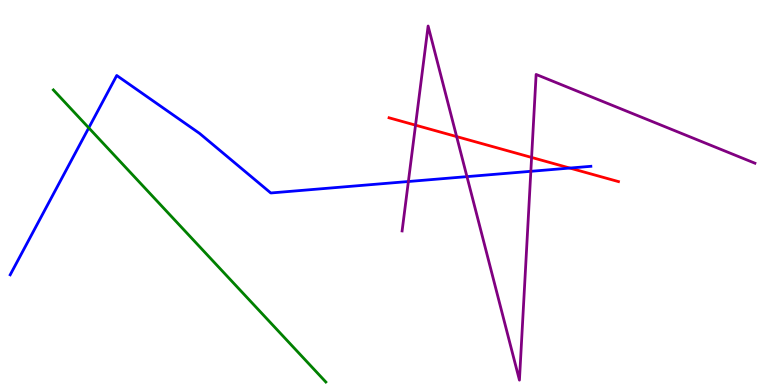[{'lines': ['blue', 'red'], 'intersections': [{'x': 7.35, 'y': 5.63}]}, {'lines': ['green', 'red'], 'intersections': []}, {'lines': ['purple', 'red'], 'intersections': [{'x': 5.36, 'y': 6.75}, {'x': 5.89, 'y': 6.45}, {'x': 6.86, 'y': 5.91}]}, {'lines': ['blue', 'green'], 'intersections': [{'x': 1.15, 'y': 6.68}]}, {'lines': ['blue', 'purple'], 'intersections': [{'x': 5.27, 'y': 5.29}, {'x': 6.03, 'y': 5.41}, {'x': 6.85, 'y': 5.55}]}, {'lines': ['green', 'purple'], 'intersections': []}]